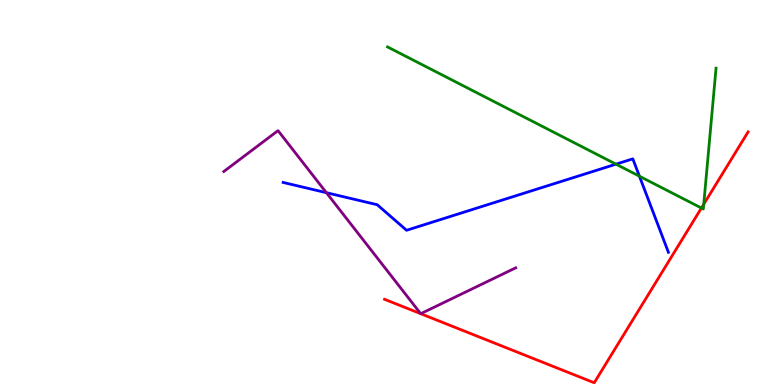[{'lines': ['blue', 'red'], 'intersections': []}, {'lines': ['green', 'red'], 'intersections': [{'x': 9.05, 'y': 4.6}, {'x': 9.08, 'y': 4.7}]}, {'lines': ['purple', 'red'], 'intersections': [{'x': 5.43, 'y': 1.85}, {'x': 5.43, 'y': 1.85}]}, {'lines': ['blue', 'green'], 'intersections': [{'x': 7.95, 'y': 5.74}, {'x': 8.25, 'y': 5.42}]}, {'lines': ['blue', 'purple'], 'intersections': [{'x': 4.21, 'y': 4.99}]}, {'lines': ['green', 'purple'], 'intersections': []}]